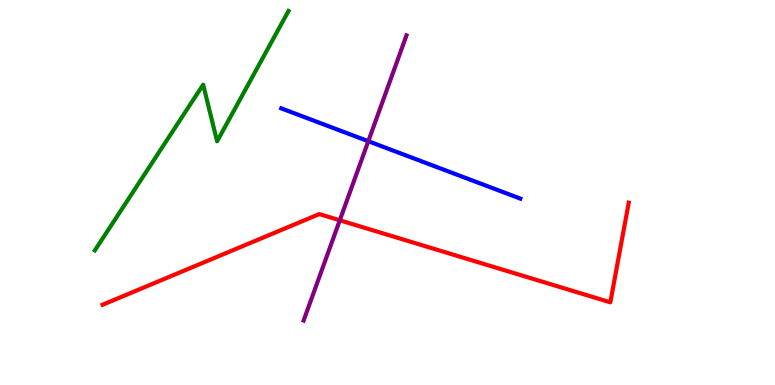[{'lines': ['blue', 'red'], 'intersections': []}, {'lines': ['green', 'red'], 'intersections': []}, {'lines': ['purple', 'red'], 'intersections': [{'x': 4.38, 'y': 4.28}]}, {'lines': ['blue', 'green'], 'intersections': []}, {'lines': ['blue', 'purple'], 'intersections': [{'x': 4.75, 'y': 6.33}]}, {'lines': ['green', 'purple'], 'intersections': []}]